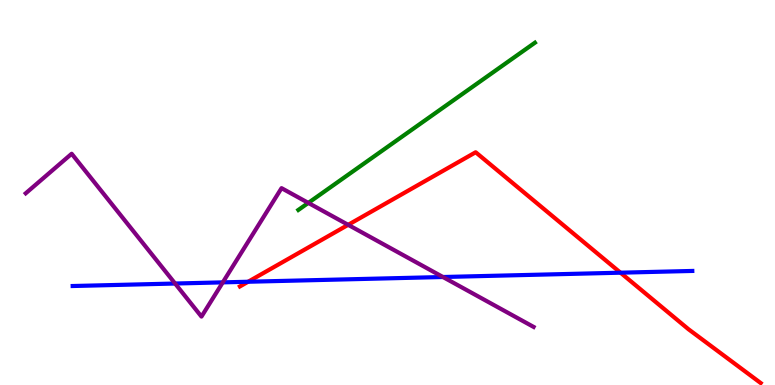[{'lines': ['blue', 'red'], 'intersections': [{'x': 3.2, 'y': 2.68}, {'x': 8.01, 'y': 2.92}]}, {'lines': ['green', 'red'], 'intersections': []}, {'lines': ['purple', 'red'], 'intersections': [{'x': 4.49, 'y': 4.16}]}, {'lines': ['blue', 'green'], 'intersections': []}, {'lines': ['blue', 'purple'], 'intersections': [{'x': 2.26, 'y': 2.64}, {'x': 2.87, 'y': 2.67}, {'x': 5.72, 'y': 2.8}]}, {'lines': ['green', 'purple'], 'intersections': [{'x': 3.98, 'y': 4.73}]}]